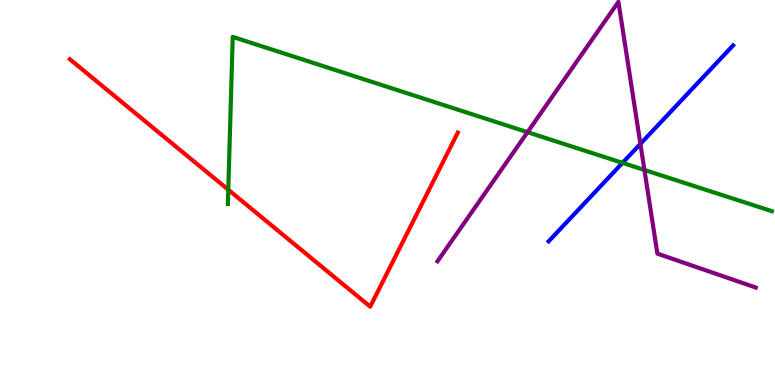[{'lines': ['blue', 'red'], 'intersections': []}, {'lines': ['green', 'red'], 'intersections': [{'x': 2.95, 'y': 5.07}]}, {'lines': ['purple', 'red'], 'intersections': []}, {'lines': ['blue', 'green'], 'intersections': [{'x': 8.03, 'y': 5.77}]}, {'lines': ['blue', 'purple'], 'intersections': [{'x': 8.26, 'y': 6.26}]}, {'lines': ['green', 'purple'], 'intersections': [{'x': 6.81, 'y': 6.57}, {'x': 8.32, 'y': 5.59}]}]